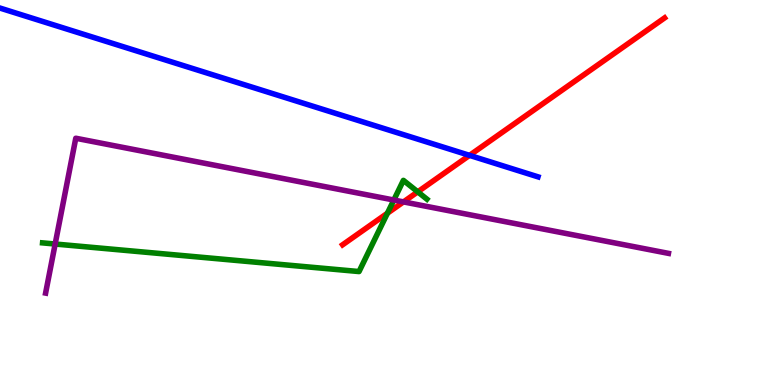[{'lines': ['blue', 'red'], 'intersections': [{'x': 6.06, 'y': 5.96}]}, {'lines': ['green', 'red'], 'intersections': [{'x': 5.0, 'y': 4.46}, {'x': 5.39, 'y': 5.02}]}, {'lines': ['purple', 'red'], 'intersections': [{'x': 5.21, 'y': 4.76}]}, {'lines': ['blue', 'green'], 'intersections': []}, {'lines': ['blue', 'purple'], 'intersections': []}, {'lines': ['green', 'purple'], 'intersections': [{'x': 0.712, 'y': 3.66}, {'x': 5.08, 'y': 4.8}]}]